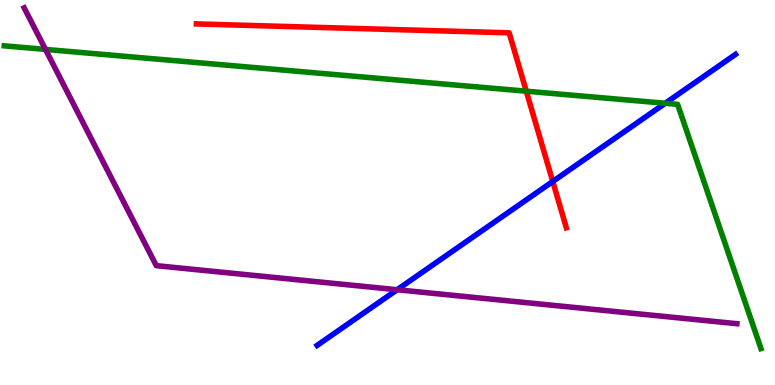[{'lines': ['blue', 'red'], 'intersections': [{'x': 7.13, 'y': 5.29}]}, {'lines': ['green', 'red'], 'intersections': [{'x': 6.79, 'y': 7.63}]}, {'lines': ['purple', 'red'], 'intersections': []}, {'lines': ['blue', 'green'], 'intersections': [{'x': 8.58, 'y': 7.32}]}, {'lines': ['blue', 'purple'], 'intersections': [{'x': 5.12, 'y': 2.47}]}, {'lines': ['green', 'purple'], 'intersections': [{'x': 0.587, 'y': 8.72}]}]